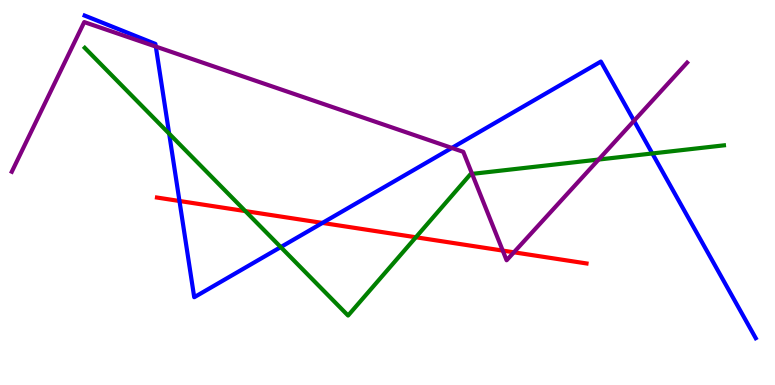[{'lines': ['blue', 'red'], 'intersections': [{'x': 2.32, 'y': 4.78}, {'x': 4.16, 'y': 4.21}]}, {'lines': ['green', 'red'], 'intersections': [{'x': 3.17, 'y': 4.52}, {'x': 5.37, 'y': 3.84}]}, {'lines': ['purple', 'red'], 'intersections': [{'x': 6.49, 'y': 3.49}, {'x': 6.63, 'y': 3.45}]}, {'lines': ['blue', 'green'], 'intersections': [{'x': 2.18, 'y': 6.53}, {'x': 3.62, 'y': 3.58}, {'x': 8.42, 'y': 6.01}]}, {'lines': ['blue', 'purple'], 'intersections': [{'x': 2.01, 'y': 8.79}, {'x': 5.83, 'y': 6.16}, {'x': 8.18, 'y': 6.86}]}, {'lines': ['green', 'purple'], 'intersections': [{'x': 6.09, 'y': 5.48}, {'x': 7.72, 'y': 5.86}]}]